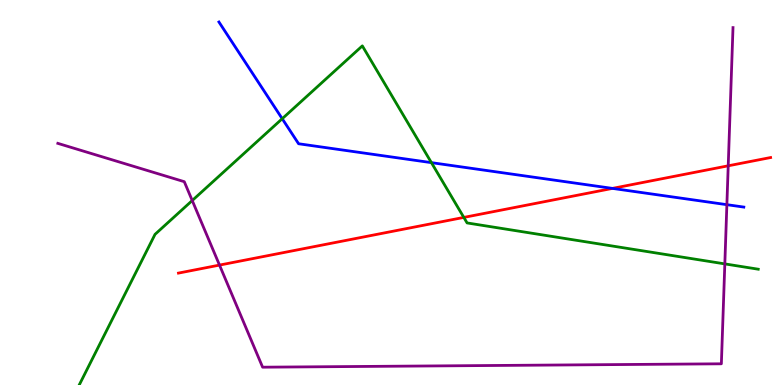[{'lines': ['blue', 'red'], 'intersections': [{'x': 7.9, 'y': 5.11}]}, {'lines': ['green', 'red'], 'intersections': [{'x': 5.98, 'y': 4.35}]}, {'lines': ['purple', 'red'], 'intersections': [{'x': 2.83, 'y': 3.11}, {'x': 9.4, 'y': 5.69}]}, {'lines': ['blue', 'green'], 'intersections': [{'x': 3.64, 'y': 6.92}, {'x': 5.57, 'y': 5.78}]}, {'lines': ['blue', 'purple'], 'intersections': [{'x': 9.38, 'y': 4.68}]}, {'lines': ['green', 'purple'], 'intersections': [{'x': 2.48, 'y': 4.79}, {'x': 9.35, 'y': 3.15}]}]